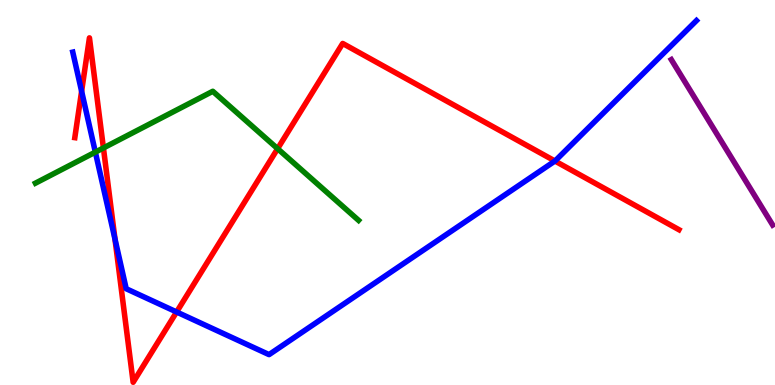[{'lines': ['blue', 'red'], 'intersections': [{'x': 1.05, 'y': 7.63}, {'x': 1.48, 'y': 3.79}, {'x': 2.28, 'y': 1.9}, {'x': 7.16, 'y': 5.82}]}, {'lines': ['green', 'red'], 'intersections': [{'x': 1.33, 'y': 6.16}, {'x': 3.58, 'y': 6.14}]}, {'lines': ['purple', 'red'], 'intersections': []}, {'lines': ['blue', 'green'], 'intersections': [{'x': 1.23, 'y': 6.05}]}, {'lines': ['blue', 'purple'], 'intersections': []}, {'lines': ['green', 'purple'], 'intersections': []}]